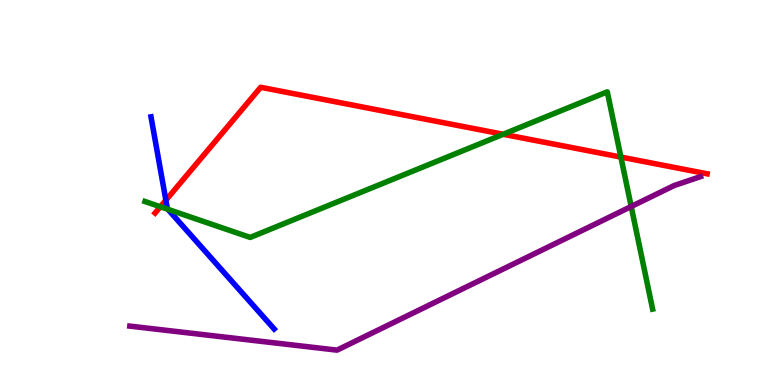[{'lines': ['blue', 'red'], 'intersections': [{'x': 2.14, 'y': 4.8}]}, {'lines': ['green', 'red'], 'intersections': [{'x': 2.07, 'y': 4.63}, {'x': 6.49, 'y': 6.51}, {'x': 8.01, 'y': 5.92}]}, {'lines': ['purple', 'red'], 'intersections': []}, {'lines': ['blue', 'green'], 'intersections': [{'x': 2.17, 'y': 4.56}]}, {'lines': ['blue', 'purple'], 'intersections': []}, {'lines': ['green', 'purple'], 'intersections': [{'x': 8.14, 'y': 4.64}]}]